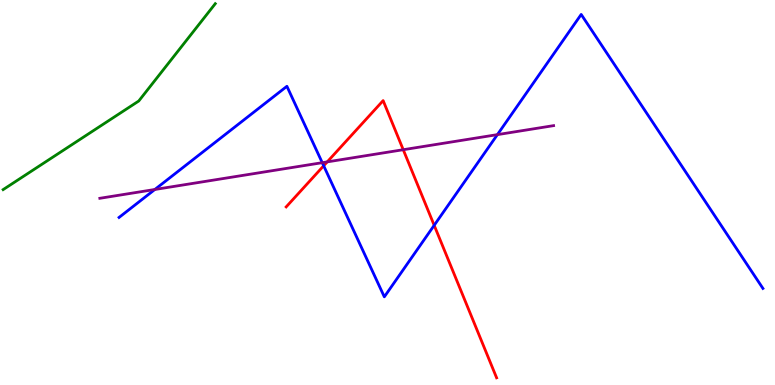[{'lines': ['blue', 'red'], 'intersections': [{'x': 4.18, 'y': 5.69}, {'x': 5.6, 'y': 4.15}]}, {'lines': ['green', 'red'], 'intersections': []}, {'lines': ['purple', 'red'], 'intersections': [{'x': 4.22, 'y': 5.8}, {'x': 5.2, 'y': 6.11}]}, {'lines': ['blue', 'green'], 'intersections': []}, {'lines': ['blue', 'purple'], 'intersections': [{'x': 2.0, 'y': 5.08}, {'x': 4.16, 'y': 5.77}, {'x': 6.42, 'y': 6.5}]}, {'lines': ['green', 'purple'], 'intersections': []}]